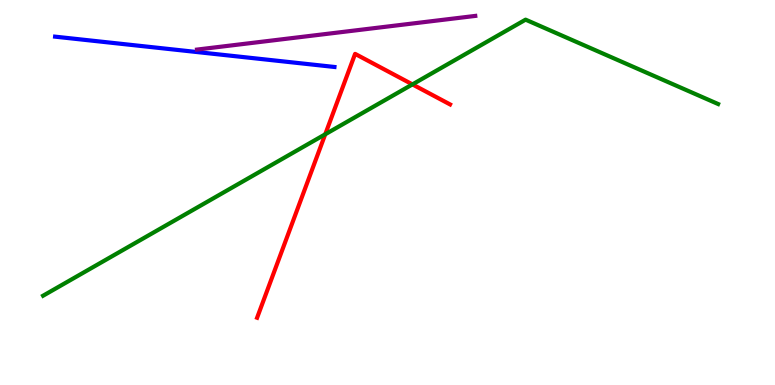[{'lines': ['blue', 'red'], 'intersections': []}, {'lines': ['green', 'red'], 'intersections': [{'x': 4.2, 'y': 6.51}, {'x': 5.32, 'y': 7.81}]}, {'lines': ['purple', 'red'], 'intersections': []}, {'lines': ['blue', 'green'], 'intersections': []}, {'lines': ['blue', 'purple'], 'intersections': []}, {'lines': ['green', 'purple'], 'intersections': []}]